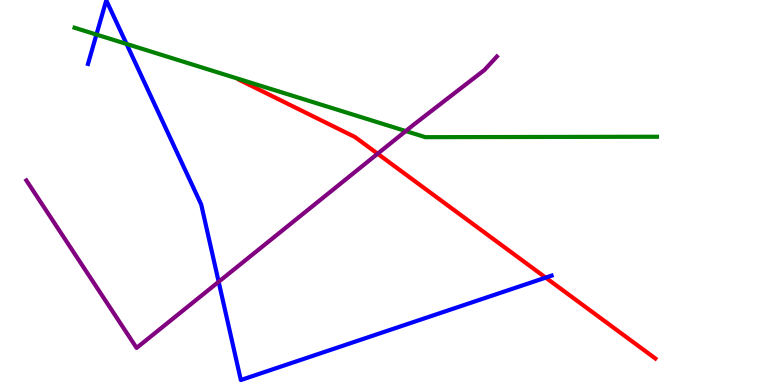[{'lines': ['blue', 'red'], 'intersections': [{'x': 7.04, 'y': 2.79}]}, {'lines': ['green', 'red'], 'intersections': []}, {'lines': ['purple', 'red'], 'intersections': [{'x': 4.87, 'y': 6.01}]}, {'lines': ['blue', 'green'], 'intersections': [{'x': 1.24, 'y': 9.1}, {'x': 1.63, 'y': 8.86}]}, {'lines': ['blue', 'purple'], 'intersections': [{'x': 2.82, 'y': 2.68}]}, {'lines': ['green', 'purple'], 'intersections': [{'x': 5.24, 'y': 6.6}]}]